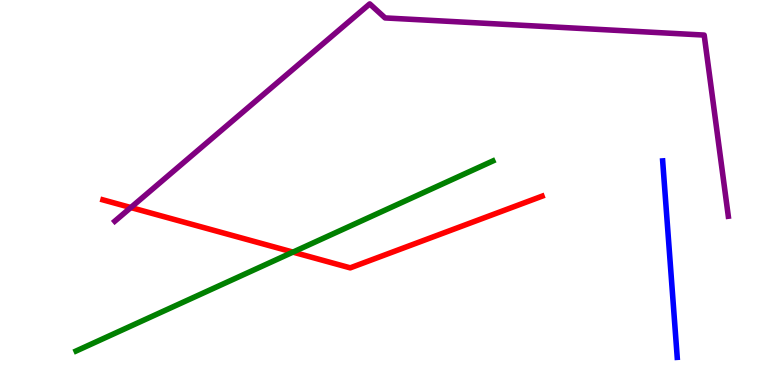[{'lines': ['blue', 'red'], 'intersections': []}, {'lines': ['green', 'red'], 'intersections': [{'x': 3.78, 'y': 3.45}]}, {'lines': ['purple', 'red'], 'intersections': [{'x': 1.69, 'y': 4.61}]}, {'lines': ['blue', 'green'], 'intersections': []}, {'lines': ['blue', 'purple'], 'intersections': []}, {'lines': ['green', 'purple'], 'intersections': []}]